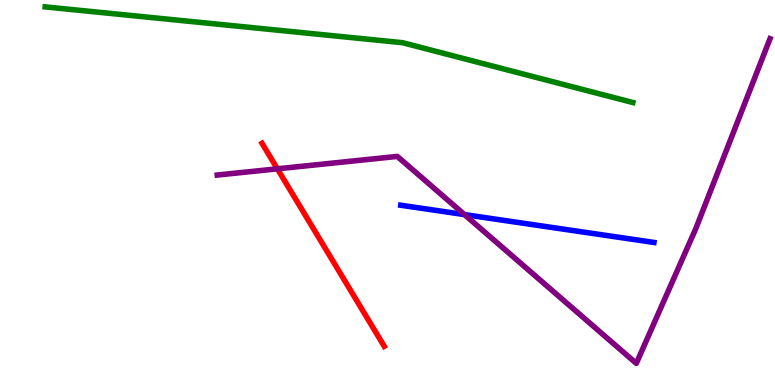[{'lines': ['blue', 'red'], 'intersections': []}, {'lines': ['green', 'red'], 'intersections': []}, {'lines': ['purple', 'red'], 'intersections': [{'x': 3.58, 'y': 5.62}]}, {'lines': ['blue', 'green'], 'intersections': []}, {'lines': ['blue', 'purple'], 'intersections': [{'x': 5.99, 'y': 4.43}]}, {'lines': ['green', 'purple'], 'intersections': []}]